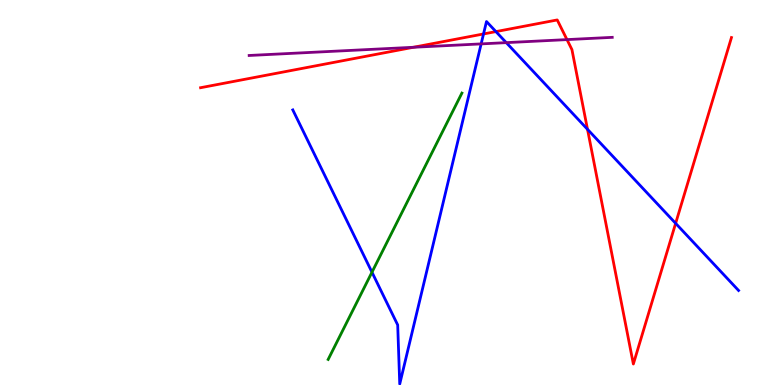[{'lines': ['blue', 'red'], 'intersections': [{'x': 6.24, 'y': 9.12}, {'x': 6.4, 'y': 9.18}, {'x': 7.58, 'y': 6.64}, {'x': 8.72, 'y': 4.2}]}, {'lines': ['green', 'red'], 'intersections': []}, {'lines': ['purple', 'red'], 'intersections': [{'x': 5.33, 'y': 8.77}, {'x': 7.32, 'y': 8.97}]}, {'lines': ['blue', 'green'], 'intersections': [{'x': 4.8, 'y': 2.93}]}, {'lines': ['blue', 'purple'], 'intersections': [{'x': 6.21, 'y': 8.86}, {'x': 6.53, 'y': 8.89}]}, {'lines': ['green', 'purple'], 'intersections': []}]